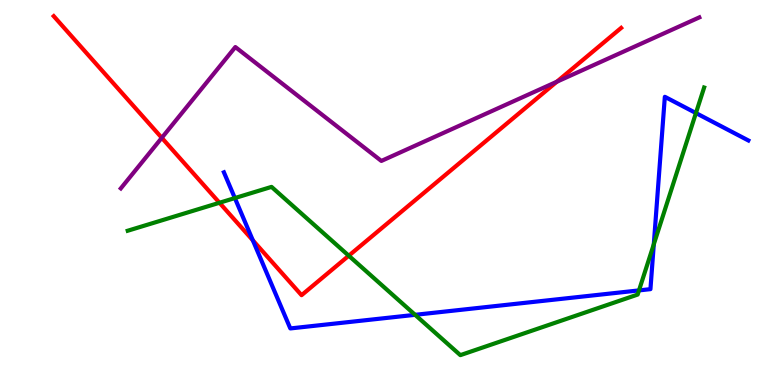[{'lines': ['blue', 'red'], 'intersections': [{'x': 3.26, 'y': 3.76}]}, {'lines': ['green', 'red'], 'intersections': [{'x': 2.83, 'y': 4.73}, {'x': 4.5, 'y': 3.36}]}, {'lines': ['purple', 'red'], 'intersections': [{'x': 2.09, 'y': 6.42}, {'x': 7.18, 'y': 7.88}]}, {'lines': ['blue', 'green'], 'intersections': [{'x': 3.03, 'y': 4.86}, {'x': 5.36, 'y': 1.82}, {'x': 8.25, 'y': 2.46}, {'x': 8.44, 'y': 3.65}, {'x': 8.98, 'y': 7.06}]}, {'lines': ['blue', 'purple'], 'intersections': []}, {'lines': ['green', 'purple'], 'intersections': []}]